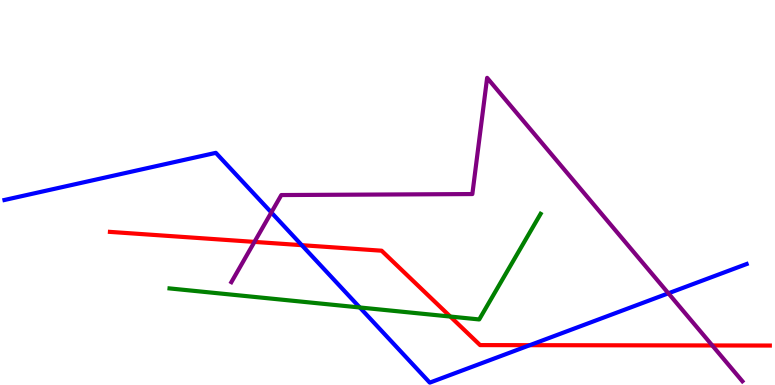[{'lines': ['blue', 'red'], 'intersections': [{'x': 3.89, 'y': 3.63}, {'x': 6.84, 'y': 1.03}]}, {'lines': ['green', 'red'], 'intersections': [{'x': 5.81, 'y': 1.78}]}, {'lines': ['purple', 'red'], 'intersections': [{'x': 3.28, 'y': 3.72}, {'x': 9.19, 'y': 1.03}]}, {'lines': ['blue', 'green'], 'intersections': [{'x': 4.64, 'y': 2.01}]}, {'lines': ['blue', 'purple'], 'intersections': [{'x': 3.5, 'y': 4.48}, {'x': 8.62, 'y': 2.38}]}, {'lines': ['green', 'purple'], 'intersections': []}]